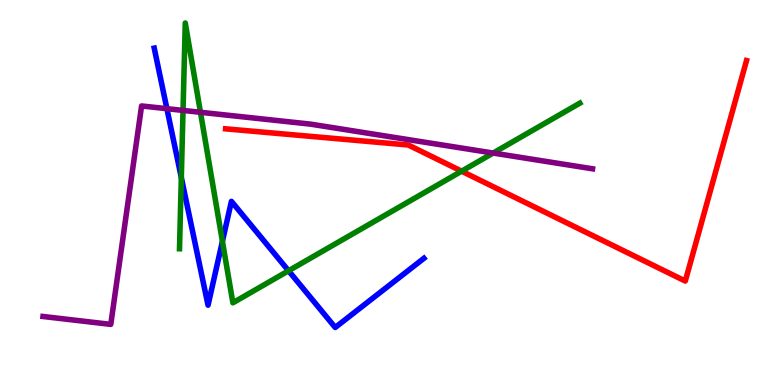[{'lines': ['blue', 'red'], 'intersections': []}, {'lines': ['green', 'red'], 'intersections': [{'x': 5.96, 'y': 5.55}]}, {'lines': ['purple', 'red'], 'intersections': []}, {'lines': ['blue', 'green'], 'intersections': [{'x': 2.34, 'y': 5.39}, {'x': 2.87, 'y': 3.73}, {'x': 3.72, 'y': 2.97}]}, {'lines': ['blue', 'purple'], 'intersections': [{'x': 2.15, 'y': 7.18}]}, {'lines': ['green', 'purple'], 'intersections': [{'x': 2.36, 'y': 7.13}, {'x': 2.59, 'y': 7.08}, {'x': 6.36, 'y': 6.02}]}]